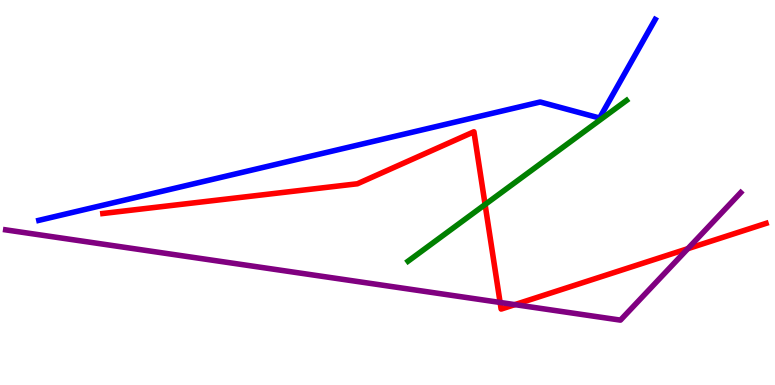[{'lines': ['blue', 'red'], 'intersections': []}, {'lines': ['green', 'red'], 'intersections': [{'x': 6.26, 'y': 4.69}]}, {'lines': ['purple', 'red'], 'intersections': [{'x': 6.45, 'y': 2.14}, {'x': 6.64, 'y': 2.09}, {'x': 8.88, 'y': 3.54}]}, {'lines': ['blue', 'green'], 'intersections': []}, {'lines': ['blue', 'purple'], 'intersections': []}, {'lines': ['green', 'purple'], 'intersections': []}]